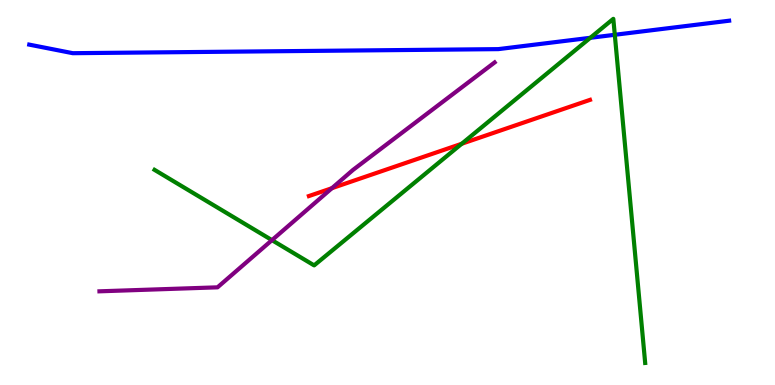[{'lines': ['blue', 'red'], 'intersections': []}, {'lines': ['green', 'red'], 'intersections': [{'x': 5.96, 'y': 6.27}]}, {'lines': ['purple', 'red'], 'intersections': [{'x': 4.28, 'y': 5.11}]}, {'lines': ['blue', 'green'], 'intersections': [{'x': 7.62, 'y': 9.02}, {'x': 7.93, 'y': 9.1}]}, {'lines': ['blue', 'purple'], 'intersections': []}, {'lines': ['green', 'purple'], 'intersections': [{'x': 3.51, 'y': 3.76}]}]